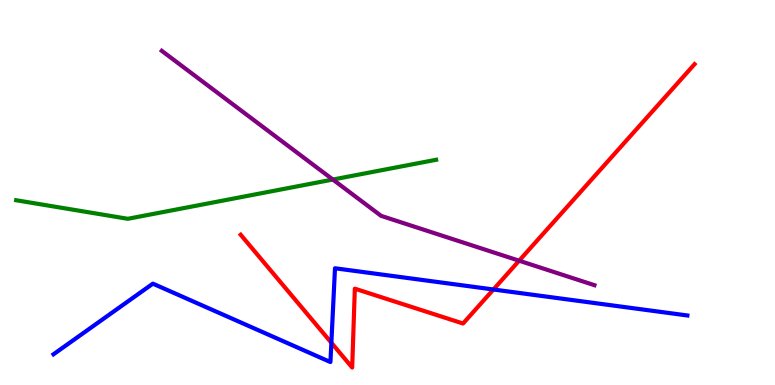[{'lines': ['blue', 'red'], 'intersections': [{'x': 4.28, 'y': 1.1}, {'x': 6.37, 'y': 2.48}]}, {'lines': ['green', 'red'], 'intersections': []}, {'lines': ['purple', 'red'], 'intersections': [{'x': 6.7, 'y': 3.23}]}, {'lines': ['blue', 'green'], 'intersections': []}, {'lines': ['blue', 'purple'], 'intersections': []}, {'lines': ['green', 'purple'], 'intersections': [{'x': 4.29, 'y': 5.34}]}]